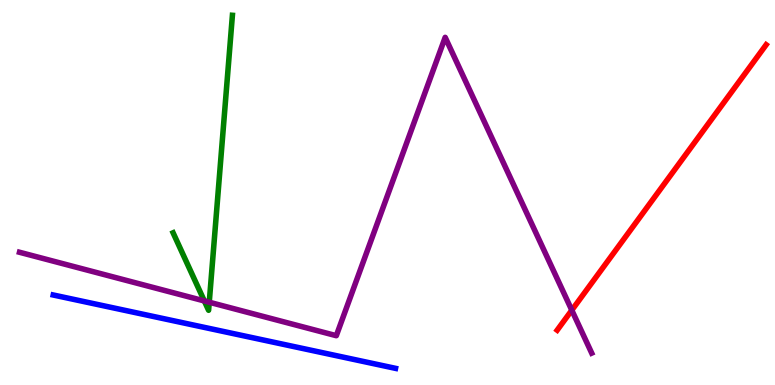[{'lines': ['blue', 'red'], 'intersections': []}, {'lines': ['green', 'red'], 'intersections': []}, {'lines': ['purple', 'red'], 'intersections': [{'x': 7.38, 'y': 1.94}]}, {'lines': ['blue', 'green'], 'intersections': []}, {'lines': ['blue', 'purple'], 'intersections': []}, {'lines': ['green', 'purple'], 'intersections': [{'x': 2.64, 'y': 2.18}, {'x': 2.7, 'y': 2.15}]}]